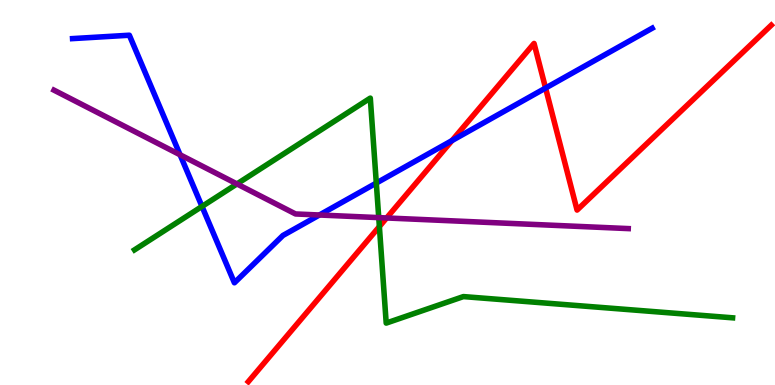[{'lines': ['blue', 'red'], 'intersections': [{'x': 5.83, 'y': 6.35}, {'x': 7.04, 'y': 7.71}]}, {'lines': ['green', 'red'], 'intersections': [{'x': 4.9, 'y': 4.12}]}, {'lines': ['purple', 'red'], 'intersections': [{'x': 4.99, 'y': 4.34}]}, {'lines': ['blue', 'green'], 'intersections': [{'x': 2.61, 'y': 4.64}, {'x': 4.86, 'y': 5.25}]}, {'lines': ['blue', 'purple'], 'intersections': [{'x': 2.32, 'y': 5.98}, {'x': 4.12, 'y': 4.42}]}, {'lines': ['green', 'purple'], 'intersections': [{'x': 3.06, 'y': 5.22}, {'x': 4.89, 'y': 4.35}]}]